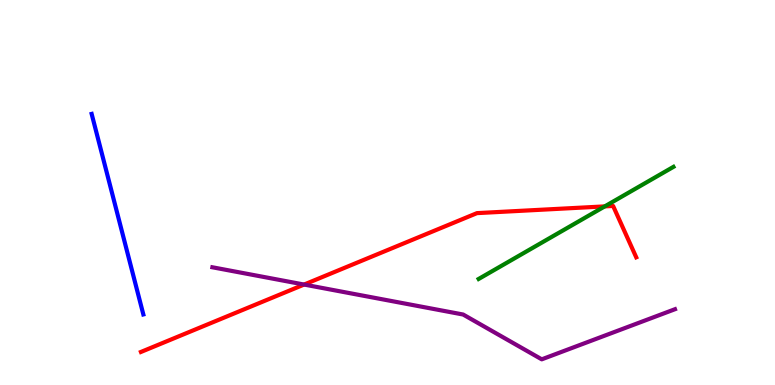[{'lines': ['blue', 'red'], 'intersections': []}, {'lines': ['green', 'red'], 'intersections': [{'x': 7.8, 'y': 4.64}]}, {'lines': ['purple', 'red'], 'intersections': [{'x': 3.92, 'y': 2.61}]}, {'lines': ['blue', 'green'], 'intersections': []}, {'lines': ['blue', 'purple'], 'intersections': []}, {'lines': ['green', 'purple'], 'intersections': []}]